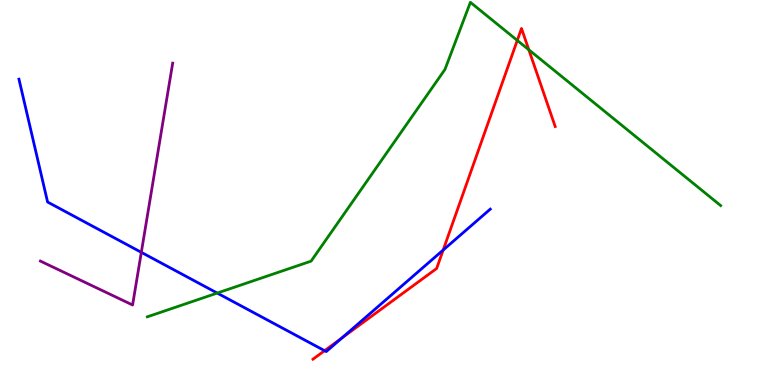[{'lines': ['blue', 'red'], 'intersections': [{'x': 4.19, 'y': 0.891}, {'x': 4.41, 'y': 1.22}, {'x': 5.72, 'y': 3.51}]}, {'lines': ['green', 'red'], 'intersections': [{'x': 6.67, 'y': 8.95}, {'x': 6.82, 'y': 8.71}]}, {'lines': ['purple', 'red'], 'intersections': []}, {'lines': ['blue', 'green'], 'intersections': [{'x': 2.8, 'y': 2.39}]}, {'lines': ['blue', 'purple'], 'intersections': [{'x': 1.82, 'y': 3.45}]}, {'lines': ['green', 'purple'], 'intersections': []}]